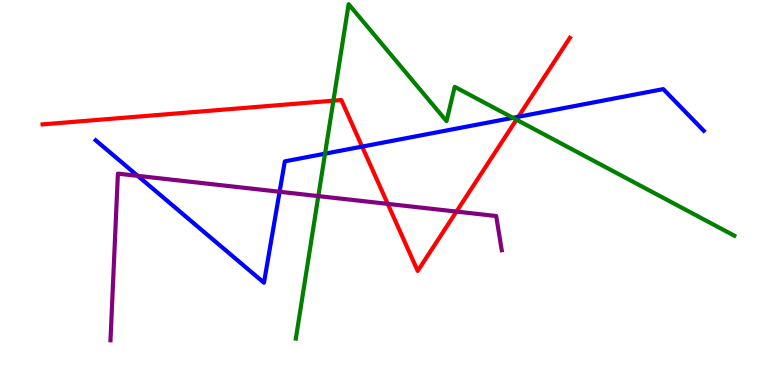[{'lines': ['blue', 'red'], 'intersections': [{'x': 4.67, 'y': 6.19}, {'x': 6.69, 'y': 6.97}]}, {'lines': ['green', 'red'], 'intersections': [{'x': 4.3, 'y': 7.39}, {'x': 6.66, 'y': 6.89}]}, {'lines': ['purple', 'red'], 'intersections': [{'x': 5.0, 'y': 4.7}, {'x': 5.89, 'y': 4.5}]}, {'lines': ['blue', 'green'], 'intersections': [{'x': 4.19, 'y': 6.01}, {'x': 6.62, 'y': 6.94}]}, {'lines': ['blue', 'purple'], 'intersections': [{'x': 1.78, 'y': 5.43}, {'x': 3.61, 'y': 5.02}]}, {'lines': ['green', 'purple'], 'intersections': [{'x': 4.11, 'y': 4.91}]}]